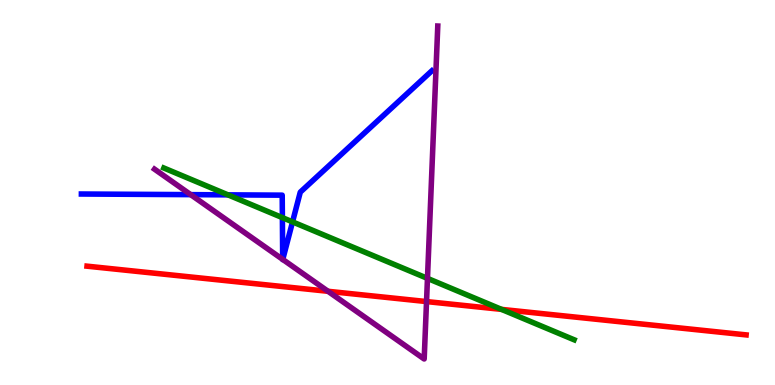[{'lines': ['blue', 'red'], 'intersections': []}, {'lines': ['green', 'red'], 'intersections': [{'x': 6.47, 'y': 1.96}]}, {'lines': ['purple', 'red'], 'intersections': [{'x': 4.23, 'y': 2.43}, {'x': 5.5, 'y': 2.17}]}, {'lines': ['blue', 'green'], 'intersections': [{'x': 2.94, 'y': 4.94}, {'x': 3.64, 'y': 4.35}, {'x': 3.77, 'y': 4.24}]}, {'lines': ['blue', 'purple'], 'intersections': [{'x': 2.46, 'y': 4.94}, {'x': 3.65, 'y': 3.26}, {'x': 3.65, 'y': 3.26}]}, {'lines': ['green', 'purple'], 'intersections': [{'x': 5.52, 'y': 2.77}]}]